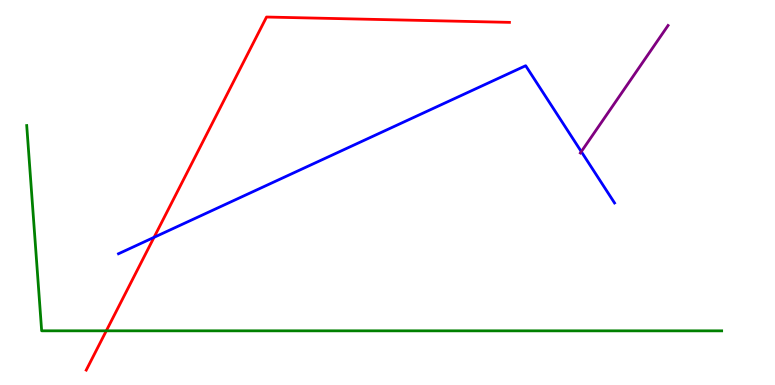[{'lines': ['blue', 'red'], 'intersections': [{'x': 1.99, 'y': 3.84}]}, {'lines': ['green', 'red'], 'intersections': [{'x': 1.37, 'y': 1.41}]}, {'lines': ['purple', 'red'], 'intersections': []}, {'lines': ['blue', 'green'], 'intersections': []}, {'lines': ['blue', 'purple'], 'intersections': [{'x': 7.5, 'y': 6.06}]}, {'lines': ['green', 'purple'], 'intersections': []}]